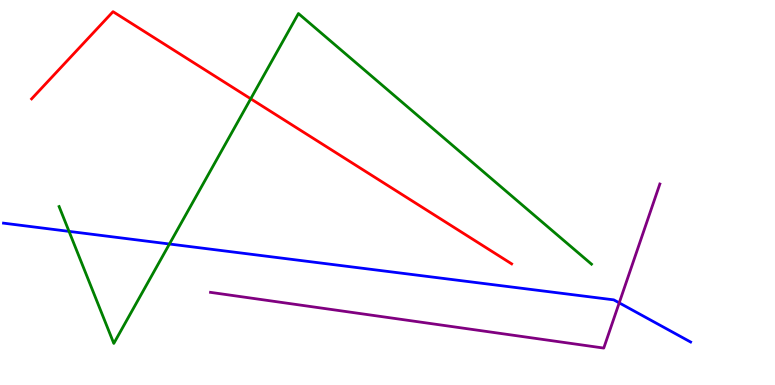[{'lines': ['blue', 'red'], 'intersections': []}, {'lines': ['green', 'red'], 'intersections': [{'x': 3.24, 'y': 7.43}]}, {'lines': ['purple', 'red'], 'intersections': []}, {'lines': ['blue', 'green'], 'intersections': [{'x': 0.891, 'y': 3.99}, {'x': 2.19, 'y': 3.66}]}, {'lines': ['blue', 'purple'], 'intersections': [{'x': 7.99, 'y': 2.13}]}, {'lines': ['green', 'purple'], 'intersections': []}]